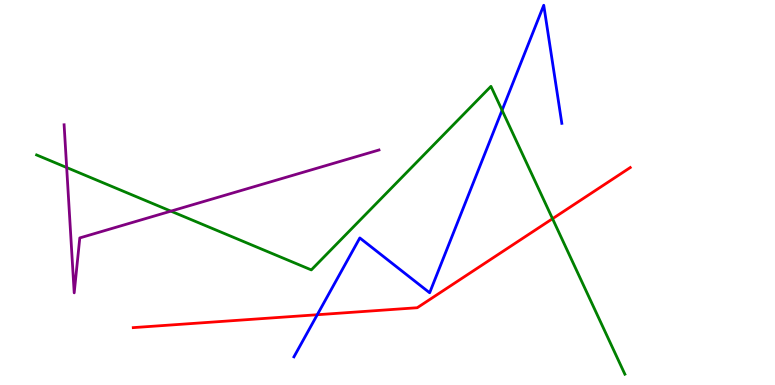[{'lines': ['blue', 'red'], 'intersections': [{'x': 4.09, 'y': 1.83}]}, {'lines': ['green', 'red'], 'intersections': [{'x': 7.13, 'y': 4.32}]}, {'lines': ['purple', 'red'], 'intersections': []}, {'lines': ['blue', 'green'], 'intersections': [{'x': 6.48, 'y': 7.14}]}, {'lines': ['blue', 'purple'], 'intersections': []}, {'lines': ['green', 'purple'], 'intersections': [{'x': 0.86, 'y': 5.65}, {'x': 2.21, 'y': 4.52}]}]